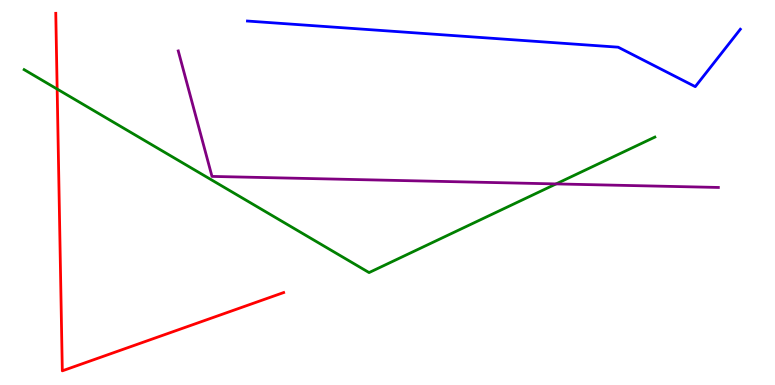[{'lines': ['blue', 'red'], 'intersections': []}, {'lines': ['green', 'red'], 'intersections': [{'x': 0.738, 'y': 7.69}]}, {'lines': ['purple', 'red'], 'intersections': []}, {'lines': ['blue', 'green'], 'intersections': []}, {'lines': ['blue', 'purple'], 'intersections': []}, {'lines': ['green', 'purple'], 'intersections': [{'x': 7.18, 'y': 5.22}]}]